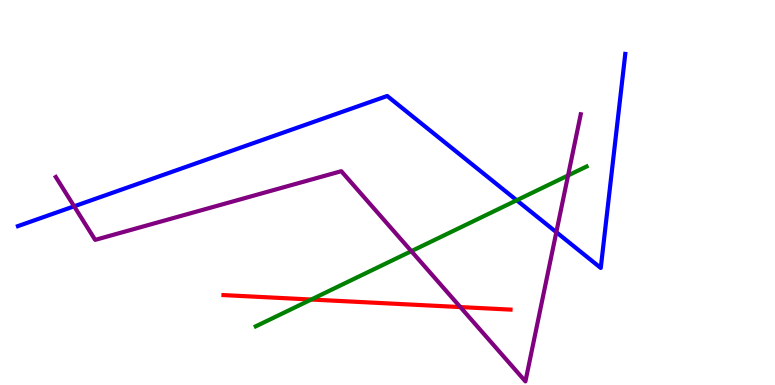[{'lines': ['blue', 'red'], 'intersections': []}, {'lines': ['green', 'red'], 'intersections': [{'x': 4.02, 'y': 2.22}]}, {'lines': ['purple', 'red'], 'intersections': [{'x': 5.94, 'y': 2.02}]}, {'lines': ['blue', 'green'], 'intersections': [{'x': 6.67, 'y': 4.8}]}, {'lines': ['blue', 'purple'], 'intersections': [{'x': 0.957, 'y': 4.64}, {'x': 7.18, 'y': 3.97}]}, {'lines': ['green', 'purple'], 'intersections': [{'x': 5.31, 'y': 3.48}, {'x': 7.33, 'y': 5.44}]}]